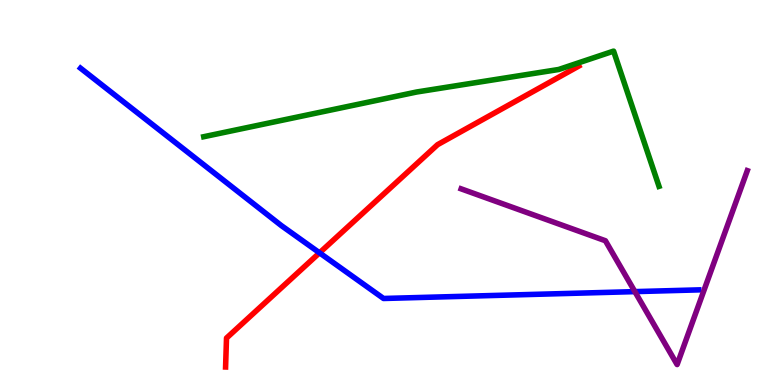[{'lines': ['blue', 'red'], 'intersections': [{'x': 4.12, 'y': 3.43}]}, {'lines': ['green', 'red'], 'intersections': []}, {'lines': ['purple', 'red'], 'intersections': []}, {'lines': ['blue', 'green'], 'intersections': []}, {'lines': ['blue', 'purple'], 'intersections': [{'x': 8.19, 'y': 2.43}]}, {'lines': ['green', 'purple'], 'intersections': []}]